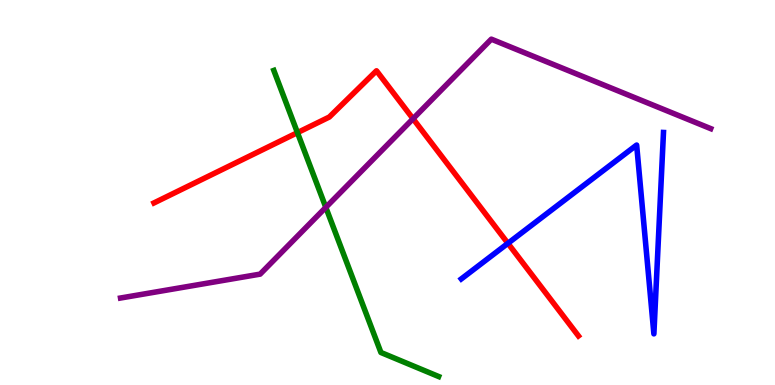[{'lines': ['blue', 'red'], 'intersections': [{'x': 6.55, 'y': 3.68}]}, {'lines': ['green', 'red'], 'intersections': [{'x': 3.84, 'y': 6.55}]}, {'lines': ['purple', 'red'], 'intersections': [{'x': 5.33, 'y': 6.92}]}, {'lines': ['blue', 'green'], 'intersections': []}, {'lines': ['blue', 'purple'], 'intersections': []}, {'lines': ['green', 'purple'], 'intersections': [{'x': 4.2, 'y': 4.61}]}]